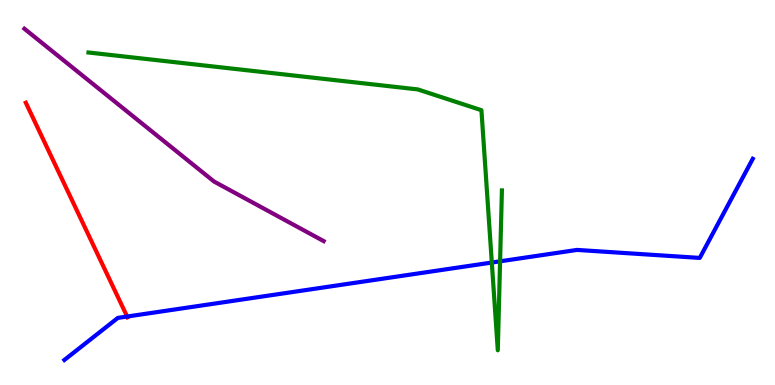[{'lines': ['blue', 'red'], 'intersections': [{'x': 1.64, 'y': 1.78}]}, {'lines': ['green', 'red'], 'intersections': []}, {'lines': ['purple', 'red'], 'intersections': []}, {'lines': ['blue', 'green'], 'intersections': [{'x': 6.35, 'y': 3.18}, {'x': 6.45, 'y': 3.21}]}, {'lines': ['blue', 'purple'], 'intersections': []}, {'lines': ['green', 'purple'], 'intersections': []}]